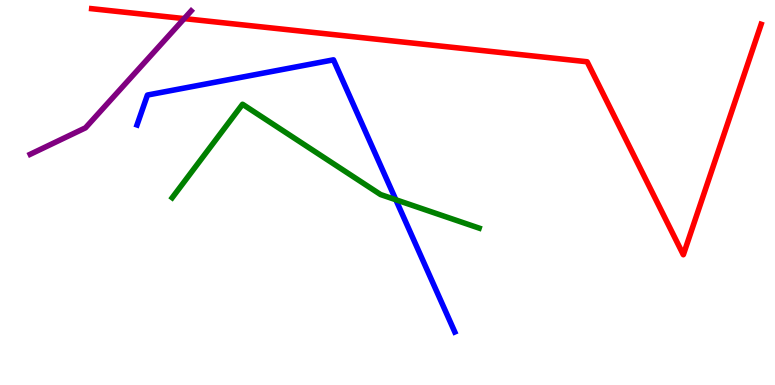[{'lines': ['blue', 'red'], 'intersections': []}, {'lines': ['green', 'red'], 'intersections': []}, {'lines': ['purple', 'red'], 'intersections': [{'x': 2.38, 'y': 9.52}]}, {'lines': ['blue', 'green'], 'intersections': [{'x': 5.11, 'y': 4.81}]}, {'lines': ['blue', 'purple'], 'intersections': []}, {'lines': ['green', 'purple'], 'intersections': []}]